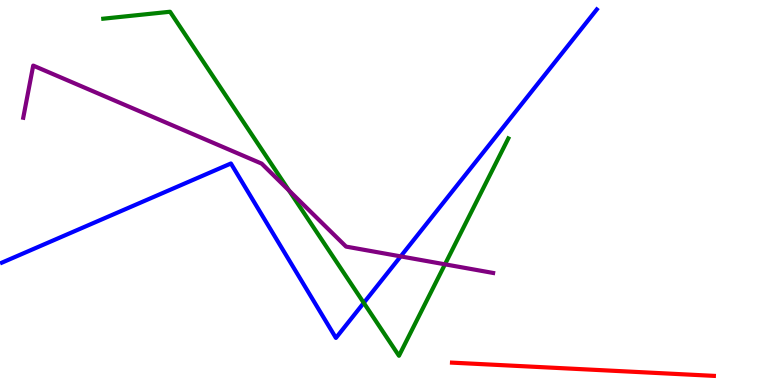[{'lines': ['blue', 'red'], 'intersections': []}, {'lines': ['green', 'red'], 'intersections': []}, {'lines': ['purple', 'red'], 'intersections': []}, {'lines': ['blue', 'green'], 'intersections': [{'x': 4.69, 'y': 2.13}]}, {'lines': ['blue', 'purple'], 'intersections': [{'x': 5.17, 'y': 3.34}]}, {'lines': ['green', 'purple'], 'intersections': [{'x': 3.73, 'y': 5.05}, {'x': 5.74, 'y': 3.13}]}]